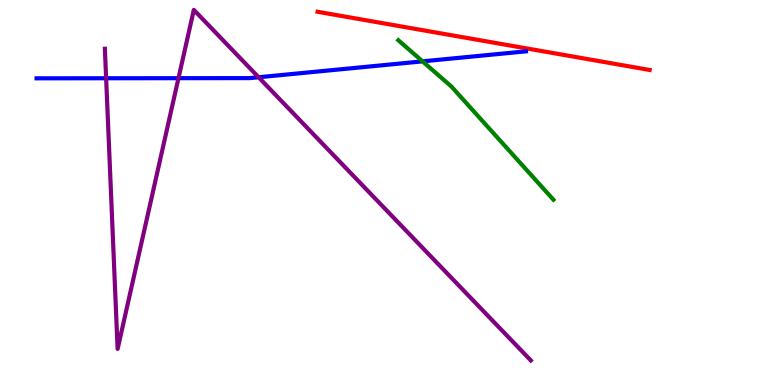[{'lines': ['blue', 'red'], 'intersections': []}, {'lines': ['green', 'red'], 'intersections': []}, {'lines': ['purple', 'red'], 'intersections': []}, {'lines': ['blue', 'green'], 'intersections': [{'x': 5.45, 'y': 8.41}]}, {'lines': ['blue', 'purple'], 'intersections': [{'x': 1.37, 'y': 7.97}, {'x': 2.3, 'y': 7.97}, {'x': 3.34, 'y': 7.99}]}, {'lines': ['green', 'purple'], 'intersections': []}]